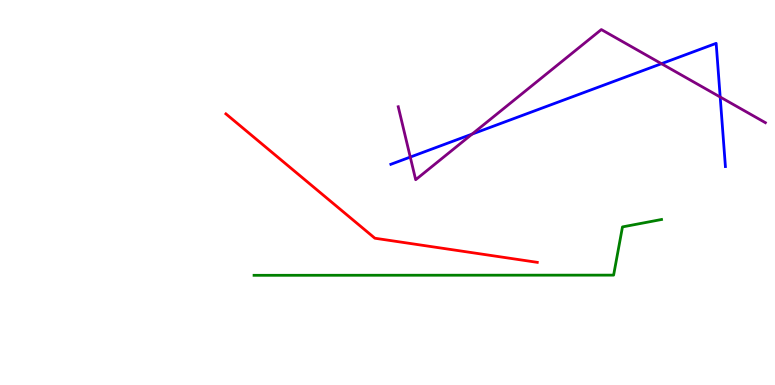[{'lines': ['blue', 'red'], 'intersections': []}, {'lines': ['green', 'red'], 'intersections': []}, {'lines': ['purple', 'red'], 'intersections': []}, {'lines': ['blue', 'green'], 'intersections': []}, {'lines': ['blue', 'purple'], 'intersections': [{'x': 5.29, 'y': 5.92}, {'x': 6.09, 'y': 6.52}, {'x': 8.53, 'y': 8.35}, {'x': 9.29, 'y': 7.48}]}, {'lines': ['green', 'purple'], 'intersections': []}]